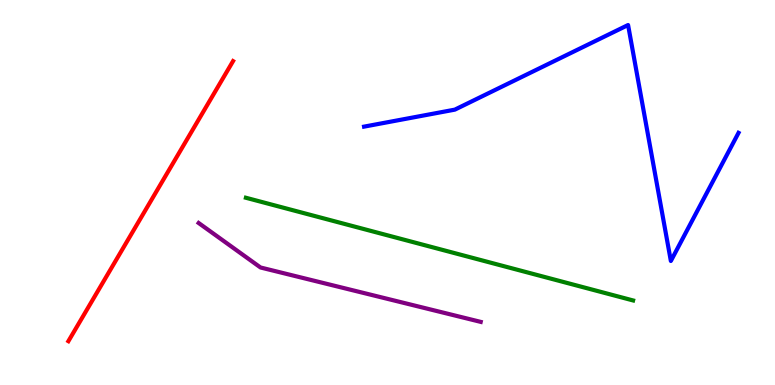[{'lines': ['blue', 'red'], 'intersections': []}, {'lines': ['green', 'red'], 'intersections': []}, {'lines': ['purple', 'red'], 'intersections': []}, {'lines': ['blue', 'green'], 'intersections': []}, {'lines': ['blue', 'purple'], 'intersections': []}, {'lines': ['green', 'purple'], 'intersections': []}]